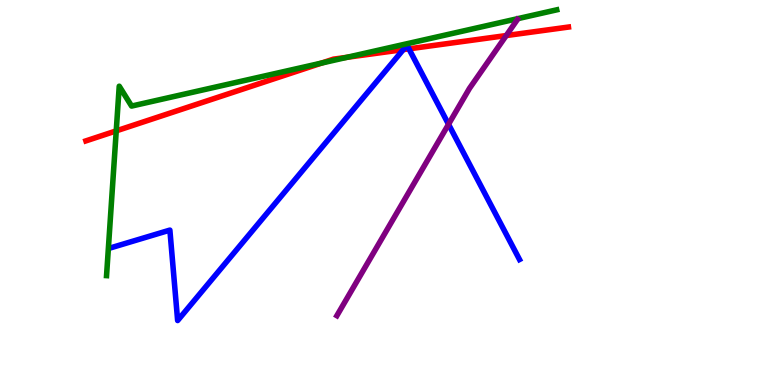[{'lines': ['blue', 'red'], 'intersections': [{'x': 5.2, 'y': 8.71}, {'x': 5.28, 'y': 8.73}]}, {'lines': ['green', 'red'], 'intersections': [{'x': 1.5, 'y': 6.6}, {'x': 4.15, 'y': 8.36}, {'x': 4.48, 'y': 8.51}]}, {'lines': ['purple', 'red'], 'intersections': [{'x': 6.53, 'y': 9.08}]}, {'lines': ['blue', 'green'], 'intersections': []}, {'lines': ['blue', 'purple'], 'intersections': [{'x': 5.79, 'y': 6.77}]}, {'lines': ['green', 'purple'], 'intersections': []}]